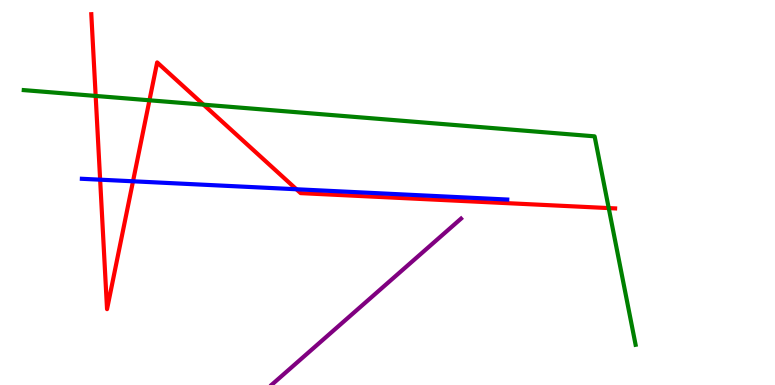[{'lines': ['blue', 'red'], 'intersections': [{'x': 1.29, 'y': 5.33}, {'x': 1.72, 'y': 5.29}, {'x': 3.82, 'y': 5.08}]}, {'lines': ['green', 'red'], 'intersections': [{'x': 1.23, 'y': 7.51}, {'x': 1.93, 'y': 7.4}, {'x': 2.63, 'y': 7.28}, {'x': 7.85, 'y': 4.6}]}, {'lines': ['purple', 'red'], 'intersections': []}, {'lines': ['blue', 'green'], 'intersections': []}, {'lines': ['blue', 'purple'], 'intersections': []}, {'lines': ['green', 'purple'], 'intersections': []}]